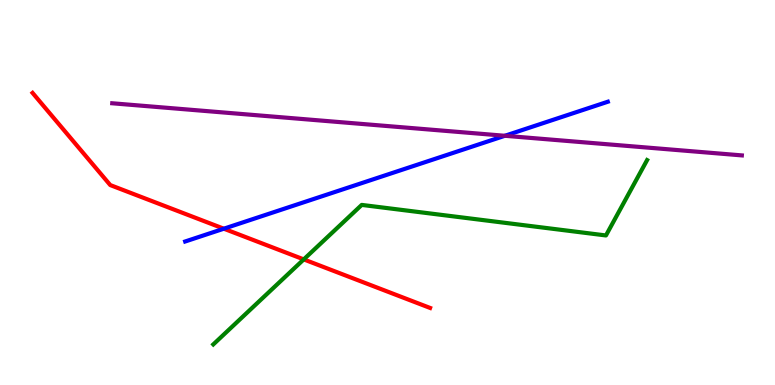[{'lines': ['blue', 'red'], 'intersections': [{'x': 2.89, 'y': 4.06}]}, {'lines': ['green', 'red'], 'intersections': [{'x': 3.92, 'y': 3.26}]}, {'lines': ['purple', 'red'], 'intersections': []}, {'lines': ['blue', 'green'], 'intersections': []}, {'lines': ['blue', 'purple'], 'intersections': [{'x': 6.51, 'y': 6.47}]}, {'lines': ['green', 'purple'], 'intersections': []}]